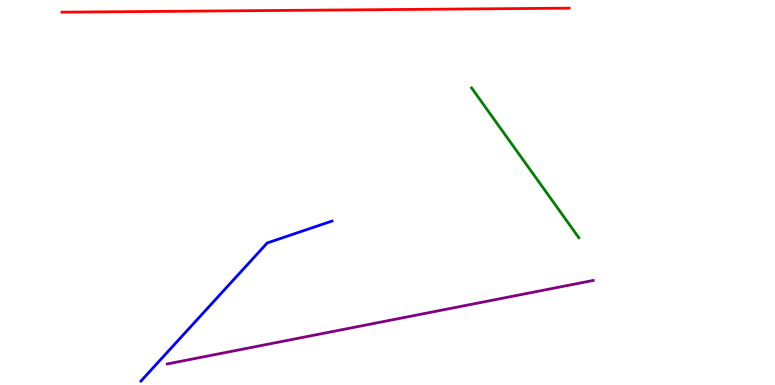[{'lines': ['blue', 'red'], 'intersections': []}, {'lines': ['green', 'red'], 'intersections': []}, {'lines': ['purple', 'red'], 'intersections': []}, {'lines': ['blue', 'green'], 'intersections': []}, {'lines': ['blue', 'purple'], 'intersections': []}, {'lines': ['green', 'purple'], 'intersections': []}]